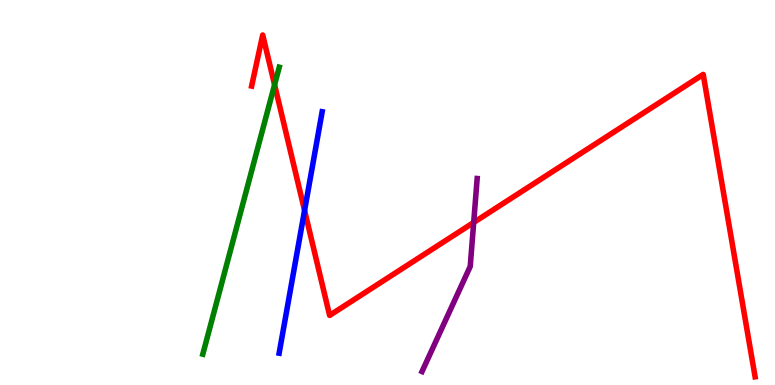[{'lines': ['blue', 'red'], 'intersections': [{'x': 3.93, 'y': 4.53}]}, {'lines': ['green', 'red'], 'intersections': [{'x': 3.54, 'y': 7.8}]}, {'lines': ['purple', 'red'], 'intersections': [{'x': 6.11, 'y': 4.22}]}, {'lines': ['blue', 'green'], 'intersections': []}, {'lines': ['blue', 'purple'], 'intersections': []}, {'lines': ['green', 'purple'], 'intersections': []}]